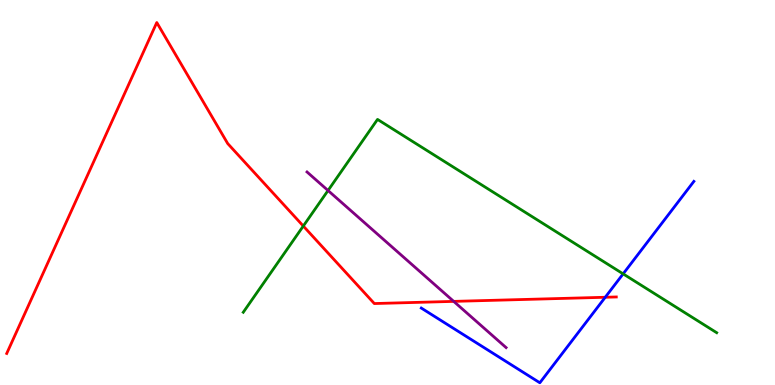[{'lines': ['blue', 'red'], 'intersections': [{'x': 7.81, 'y': 2.28}]}, {'lines': ['green', 'red'], 'intersections': [{'x': 3.91, 'y': 4.13}]}, {'lines': ['purple', 'red'], 'intersections': [{'x': 5.85, 'y': 2.17}]}, {'lines': ['blue', 'green'], 'intersections': [{'x': 8.04, 'y': 2.89}]}, {'lines': ['blue', 'purple'], 'intersections': []}, {'lines': ['green', 'purple'], 'intersections': [{'x': 4.23, 'y': 5.05}]}]